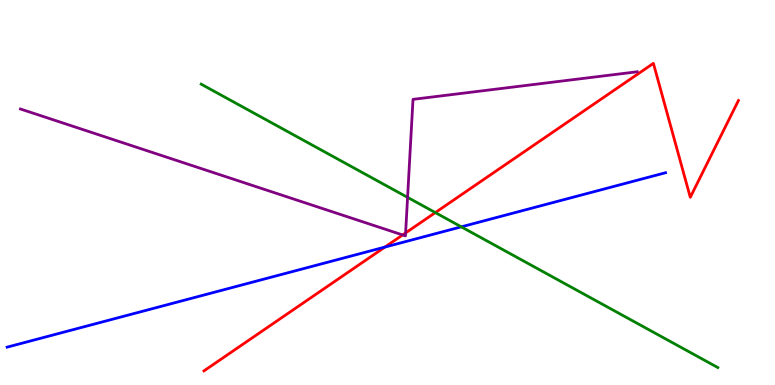[{'lines': ['blue', 'red'], 'intersections': [{'x': 4.97, 'y': 3.58}]}, {'lines': ['green', 'red'], 'intersections': [{'x': 5.62, 'y': 4.48}]}, {'lines': ['purple', 'red'], 'intersections': [{'x': 5.2, 'y': 3.9}, {'x': 5.23, 'y': 3.95}]}, {'lines': ['blue', 'green'], 'intersections': [{'x': 5.95, 'y': 4.11}]}, {'lines': ['blue', 'purple'], 'intersections': []}, {'lines': ['green', 'purple'], 'intersections': [{'x': 5.26, 'y': 4.87}]}]